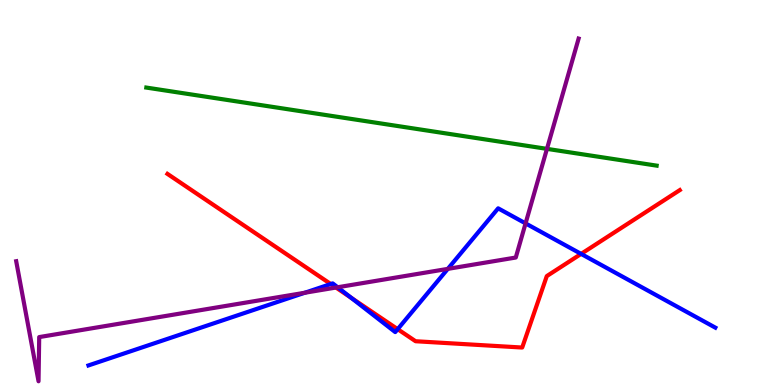[{'lines': ['blue', 'red'], 'intersections': [{'x': 4.27, 'y': 2.62}, {'x': 4.53, 'y': 2.26}, {'x': 5.13, 'y': 1.45}, {'x': 7.5, 'y': 3.41}]}, {'lines': ['green', 'red'], 'intersections': []}, {'lines': ['purple', 'red'], 'intersections': [{'x': 4.34, 'y': 2.53}]}, {'lines': ['blue', 'green'], 'intersections': []}, {'lines': ['blue', 'purple'], 'intersections': [{'x': 3.93, 'y': 2.4}, {'x': 4.36, 'y': 2.54}, {'x': 5.78, 'y': 3.02}, {'x': 6.78, 'y': 4.2}]}, {'lines': ['green', 'purple'], 'intersections': [{'x': 7.06, 'y': 6.13}]}]